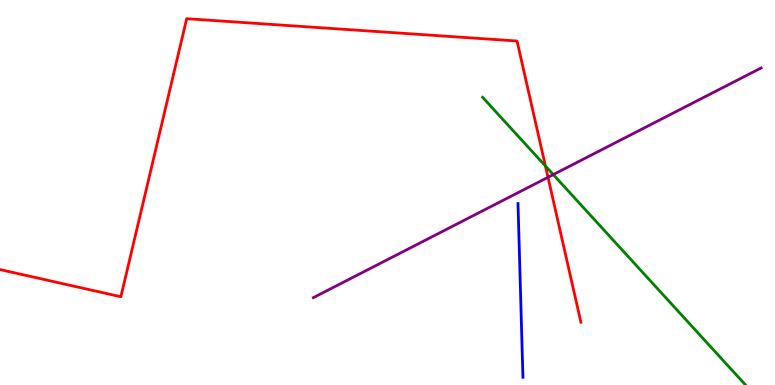[{'lines': ['blue', 'red'], 'intersections': []}, {'lines': ['green', 'red'], 'intersections': [{'x': 7.04, 'y': 5.69}]}, {'lines': ['purple', 'red'], 'intersections': [{'x': 7.07, 'y': 5.4}]}, {'lines': ['blue', 'green'], 'intersections': []}, {'lines': ['blue', 'purple'], 'intersections': []}, {'lines': ['green', 'purple'], 'intersections': [{'x': 7.14, 'y': 5.47}]}]